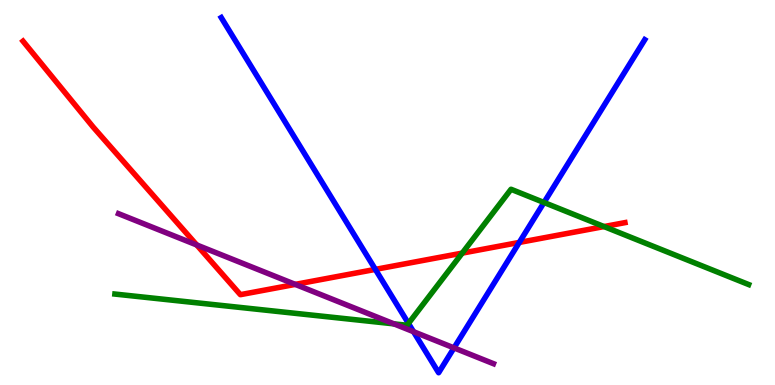[{'lines': ['blue', 'red'], 'intersections': [{'x': 4.84, 'y': 3.0}, {'x': 6.7, 'y': 3.7}]}, {'lines': ['green', 'red'], 'intersections': [{'x': 5.96, 'y': 3.43}, {'x': 7.79, 'y': 4.12}]}, {'lines': ['purple', 'red'], 'intersections': [{'x': 2.54, 'y': 3.64}, {'x': 3.81, 'y': 2.61}]}, {'lines': ['blue', 'green'], 'intersections': [{'x': 5.27, 'y': 1.6}, {'x': 7.02, 'y': 4.74}]}, {'lines': ['blue', 'purple'], 'intersections': [{'x': 5.34, 'y': 1.38}, {'x': 5.86, 'y': 0.964}]}, {'lines': ['green', 'purple'], 'intersections': [{'x': 5.08, 'y': 1.59}]}]